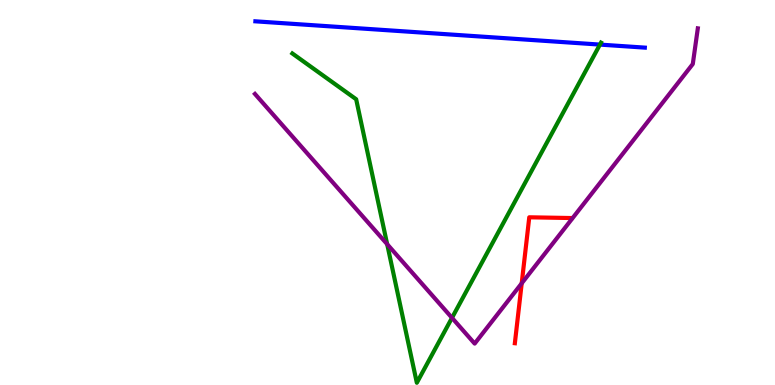[{'lines': ['blue', 'red'], 'intersections': []}, {'lines': ['green', 'red'], 'intersections': []}, {'lines': ['purple', 'red'], 'intersections': [{'x': 6.73, 'y': 2.64}]}, {'lines': ['blue', 'green'], 'intersections': [{'x': 7.74, 'y': 8.84}]}, {'lines': ['blue', 'purple'], 'intersections': []}, {'lines': ['green', 'purple'], 'intersections': [{'x': 5.0, 'y': 3.66}, {'x': 5.83, 'y': 1.74}]}]